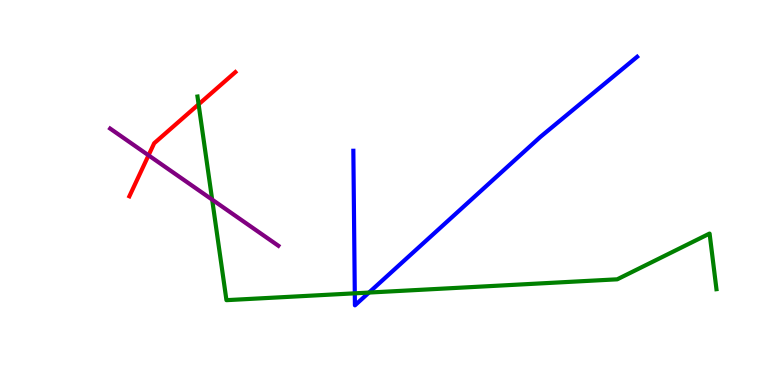[{'lines': ['blue', 'red'], 'intersections': []}, {'lines': ['green', 'red'], 'intersections': [{'x': 2.56, 'y': 7.29}]}, {'lines': ['purple', 'red'], 'intersections': [{'x': 1.92, 'y': 5.97}]}, {'lines': ['blue', 'green'], 'intersections': [{'x': 4.58, 'y': 2.38}, {'x': 4.76, 'y': 2.4}]}, {'lines': ['blue', 'purple'], 'intersections': []}, {'lines': ['green', 'purple'], 'intersections': [{'x': 2.74, 'y': 4.81}]}]